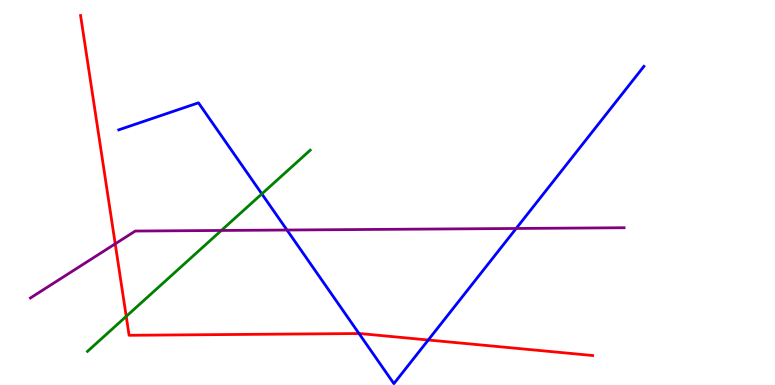[{'lines': ['blue', 'red'], 'intersections': [{'x': 4.63, 'y': 1.34}, {'x': 5.53, 'y': 1.17}]}, {'lines': ['green', 'red'], 'intersections': [{'x': 1.63, 'y': 1.78}]}, {'lines': ['purple', 'red'], 'intersections': [{'x': 1.49, 'y': 3.67}]}, {'lines': ['blue', 'green'], 'intersections': [{'x': 3.38, 'y': 4.96}]}, {'lines': ['blue', 'purple'], 'intersections': [{'x': 3.7, 'y': 4.03}, {'x': 6.66, 'y': 4.07}]}, {'lines': ['green', 'purple'], 'intersections': [{'x': 2.86, 'y': 4.01}]}]